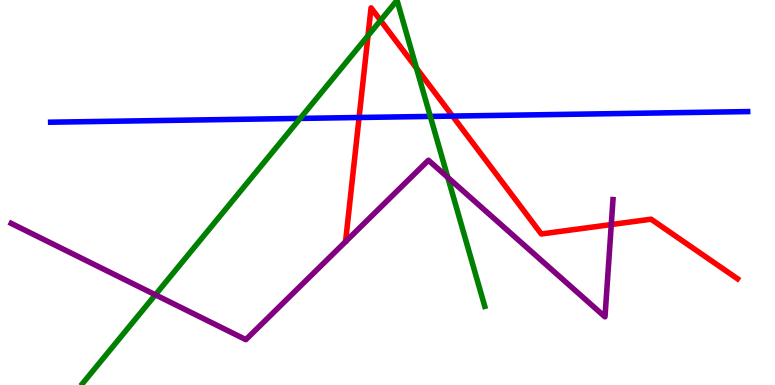[{'lines': ['blue', 'red'], 'intersections': [{'x': 4.63, 'y': 6.95}, {'x': 5.84, 'y': 6.98}]}, {'lines': ['green', 'red'], 'intersections': [{'x': 4.75, 'y': 9.07}, {'x': 4.91, 'y': 9.47}, {'x': 5.37, 'y': 8.23}]}, {'lines': ['purple', 'red'], 'intersections': [{'x': 7.89, 'y': 4.17}]}, {'lines': ['blue', 'green'], 'intersections': [{'x': 3.87, 'y': 6.92}, {'x': 5.55, 'y': 6.98}]}, {'lines': ['blue', 'purple'], 'intersections': []}, {'lines': ['green', 'purple'], 'intersections': [{'x': 2.0, 'y': 2.34}, {'x': 5.78, 'y': 5.39}]}]